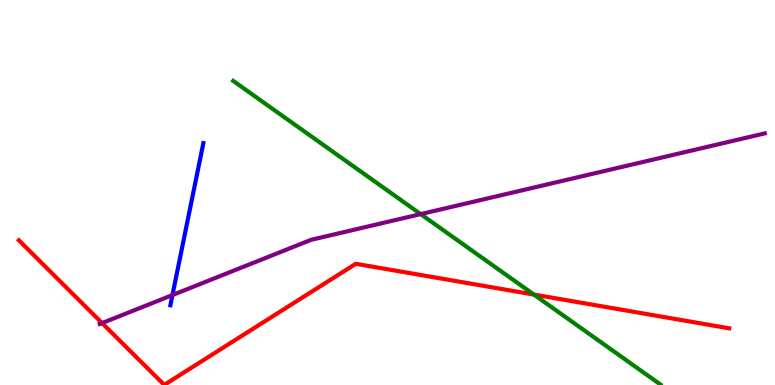[{'lines': ['blue', 'red'], 'intersections': []}, {'lines': ['green', 'red'], 'intersections': [{'x': 6.89, 'y': 2.35}]}, {'lines': ['purple', 'red'], 'intersections': [{'x': 1.32, 'y': 1.61}]}, {'lines': ['blue', 'green'], 'intersections': []}, {'lines': ['blue', 'purple'], 'intersections': [{'x': 2.23, 'y': 2.34}]}, {'lines': ['green', 'purple'], 'intersections': [{'x': 5.43, 'y': 4.44}]}]